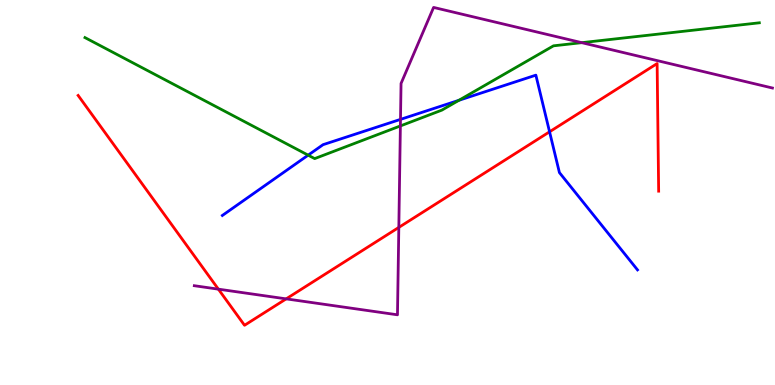[{'lines': ['blue', 'red'], 'intersections': [{'x': 7.09, 'y': 6.58}]}, {'lines': ['green', 'red'], 'intersections': []}, {'lines': ['purple', 'red'], 'intersections': [{'x': 2.82, 'y': 2.49}, {'x': 3.69, 'y': 2.24}, {'x': 5.15, 'y': 4.09}]}, {'lines': ['blue', 'green'], 'intersections': [{'x': 3.98, 'y': 5.97}, {'x': 5.92, 'y': 7.4}]}, {'lines': ['blue', 'purple'], 'intersections': [{'x': 5.17, 'y': 6.9}]}, {'lines': ['green', 'purple'], 'intersections': [{'x': 5.17, 'y': 6.73}, {'x': 7.51, 'y': 8.89}]}]